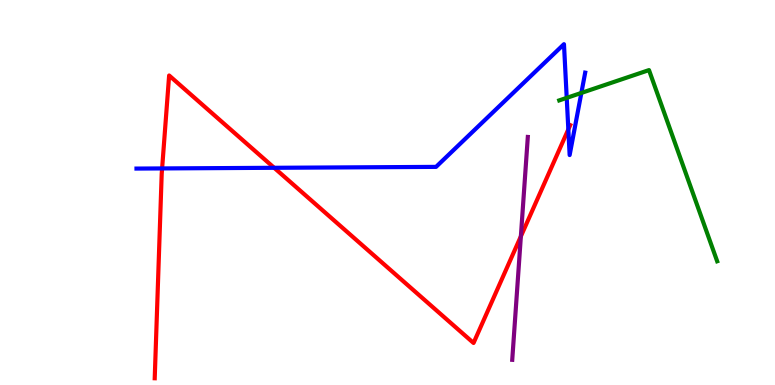[{'lines': ['blue', 'red'], 'intersections': [{'x': 2.09, 'y': 5.63}, {'x': 3.54, 'y': 5.64}, {'x': 7.33, 'y': 6.64}]}, {'lines': ['green', 'red'], 'intersections': []}, {'lines': ['purple', 'red'], 'intersections': [{'x': 6.72, 'y': 3.86}]}, {'lines': ['blue', 'green'], 'intersections': [{'x': 7.31, 'y': 7.46}, {'x': 7.5, 'y': 7.59}]}, {'lines': ['blue', 'purple'], 'intersections': []}, {'lines': ['green', 'purple'], 'intersections': []}]